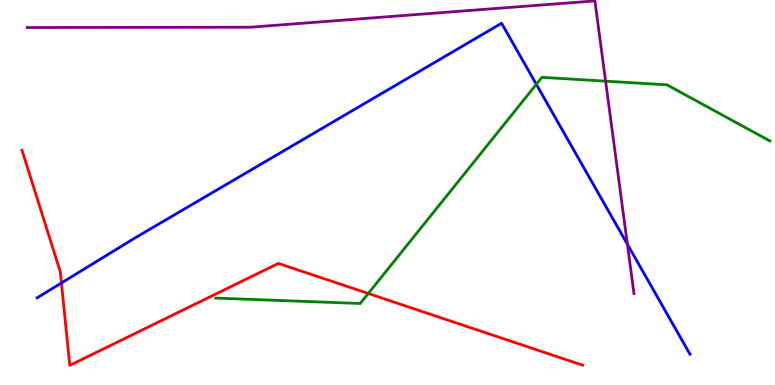[{'lines': ['blue', 'red'], 'intersections': [{'x': 0.793, 'y': 2.65}]}, {'lines': ['green', 'red'], 'intersections': [{'x': 4.75, 'y': 2.38}]}, {'lines': ['purple', 'red'], 'intersections': []}, {'lines': ['blue', 'green'], 'intersections': [{'x': 6.92, 'y': 7.81}]}, {'lines': ['blue', 'purple'], 'intersections': [{'x': 8.1, 'y': 3.66}]}, {'lines': ['green', 'purple'], 'intersections': [{'x': 7.81, 'y': 7.89}]}]